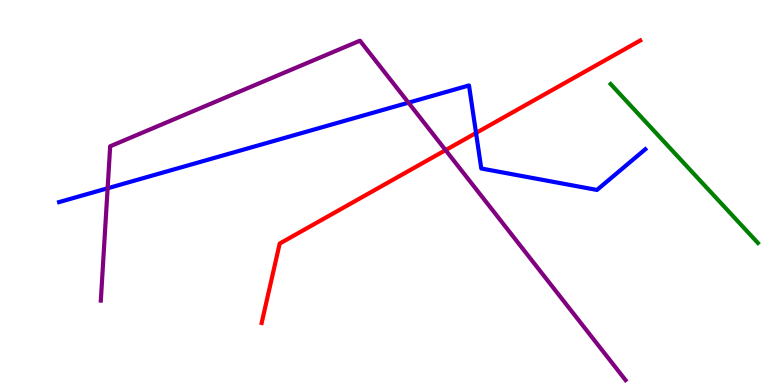[{'lines': ['blue', 'red'], 'intersections': [{'x': 6.14, 'y': 6.55}]}, {'lines': ['green', 'red'], 'intersections': []}, {'lines': ['purple', 'red'], 'intersections': [{'x': 5.75, 'y': 6.1}]}, {'lines': ['blue', 'green'], 'intersections': []}, {'lines': ['blue', 'purple'], 'intersections': [{'x': 1.39, 'y': 5.11}, {'x': 5.27, 'y': 7.33}]}, {'lines': ['green', 'purple'], 'intersections': []}]